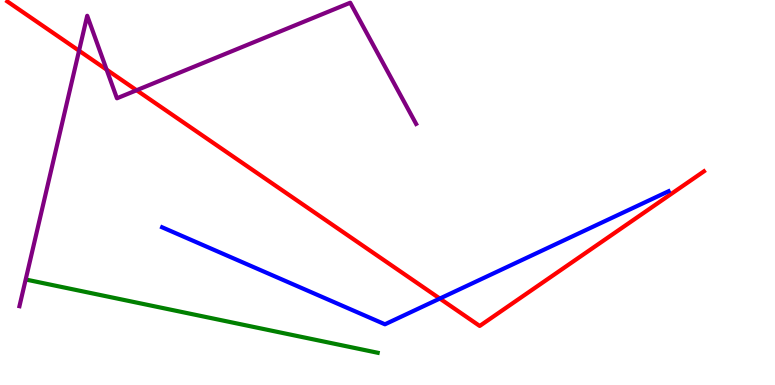[{'lines': ['blue', 'red'], 'intersections': [{'x': 5.68, 'y': 2.25}]}, {'lines': ['green', 'red'], 'intersections': []}, {'lines': ['purple', 'red'], 'intersections': [{'x': 1.02, 'y': 8.68}, {'x': 1.38, 'y': 8.19}, {'x': 1.76, 'y': 7.66}]}, {'lines': ['blue', 'green'], 'intersections': []}, {'lines': ['blue', 'purple'], 'intersections': []}, {'lines': ['green', 'purple'], 'intersections': []}]